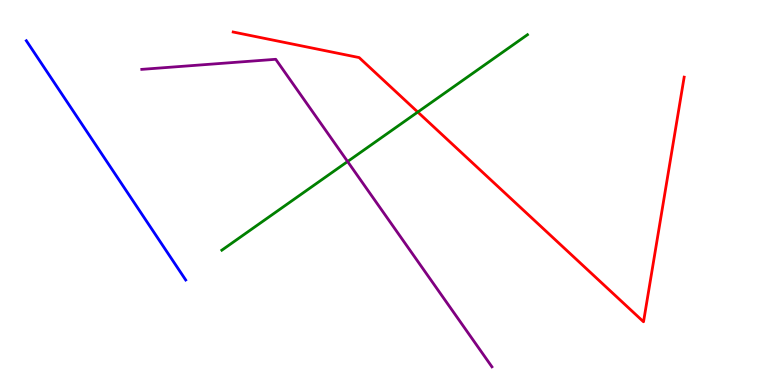[{'lines': ['blue', 'red'], 'intersections': []}, {'lines': ['green', 'red'], 'intersections': [{'x': 5.39, 'y': 7.09}]}, {'lines': ['purple', 'red'], 'intersections': []}, {'lines': ['blue', 'green'], 'intersections': []}, {'lines': ['blue', 'purple'], 'intersections': []}, {'lines': ['green', 'purple'], 'intersections': [{'x': 4.49, 'y': 5.8}]}]